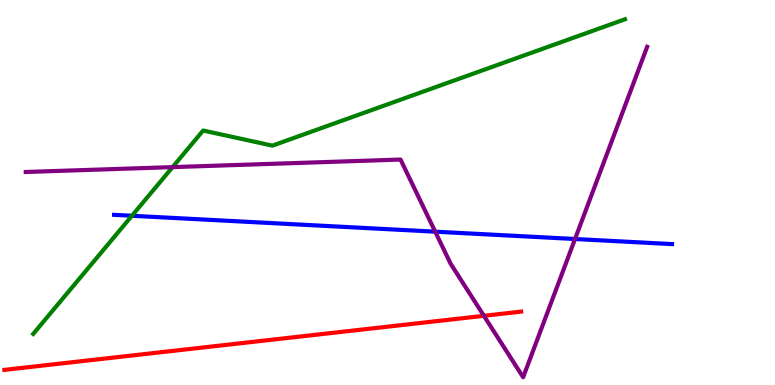[{'lines': ['blue', 'red'], 'intersections': []}, {'lines': ['green', 'red'], 'intersections': []}, {'lines': ['purple', 'red'], 'intersections': [{'x': 6.24, 'y': 1.8}]}, {'lines': ['blue', 'green'], 'intersections': [{'x': 1.7, 'y': 4.4}]}, {'lines': ['blue', 'purple'], 'intersections': [{'x': 5.62, 'y': 3.98}, {'x': 7.42, 'y': 3.79}]}, {'lines': ['green', 'purple'], 'intersections': [{'x': 2.23, 'y': 5.66}]}]